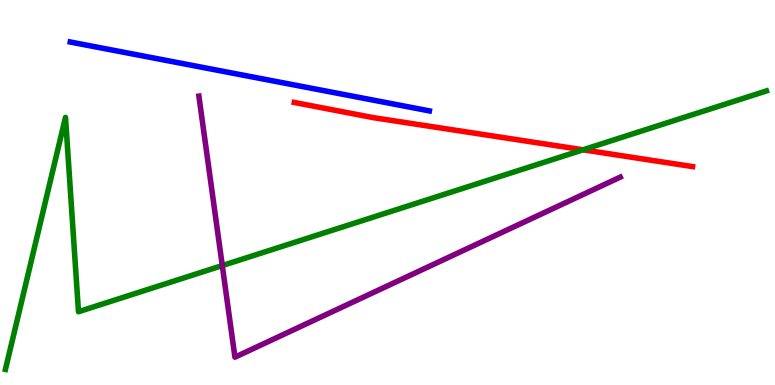[{'lines': ['blue', 'red'], 'intersections': []}, {'lines': ['green', 'red'], 'intersections': [{'x': 7.52, 'y': 6.11}]}, {'lines': ['purple', 'red'], 'intersections': []}, {'lines': ['blue', 'green'], 'intersections': []}, {'lines': ['blue', 'purple'], 'intersections': []}, {'lines': ['green', 'purple'], 'intersections': [{'x': 2.87, 'y': 3.1}]}]